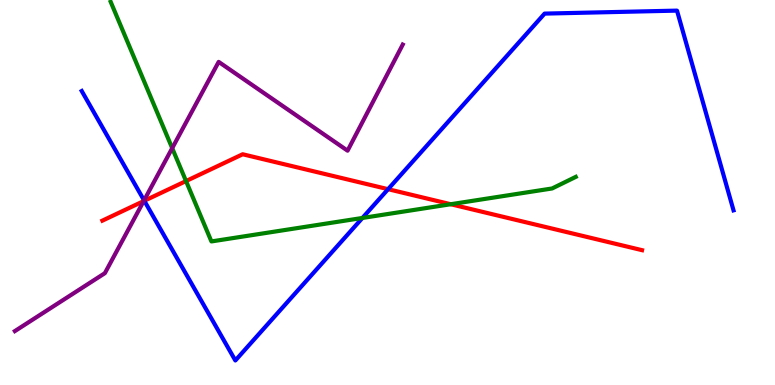[{'lines': ['blue', 'red'], 'intersections': [{'x': 1.86, 'y': 4.78}, {'x': 5.01, 'y': 5.09}]}, {'lines': ['green', 'red'], 'intersections': [{'x': 2.4, 'y': 5.3}, {'x': 5.82, 'y': 4.7}]}, {'lines': ['purple', 'red'], 'intersections': [{'x': 1.85, 'y': 4.78}]}, {'lines': ['blue', 'green'], 'intersections': [{'x': 4.68, 'y': 4.34}]}, {'lines': ['blue', 'purple'], 'intersections': [{'x': 1.86, 'y': 4.8}]}, {'lines': ['green', 'purple'], 'intersections': [{'x': 2.22, 'y': 6.15}]}]